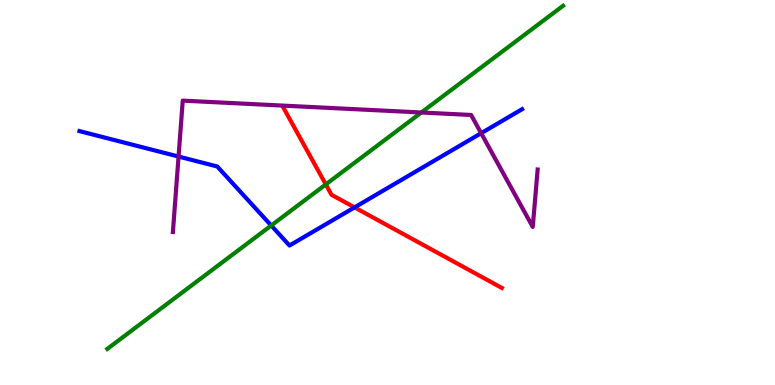[{'lines': ['blue', 'red'], 'intersections': [{'x': 4.57, 'y': 4.61}]}, {'lines': ['green', 'red'], 'intersections': [{'x': 4.2, 'y': 5.21}]}, {'lines': ['purple', 'red'], 'intersections': []}, {'lines': ['blue', 'green'], 'intersections': [{'x': 3.5, 'y': 4.14}]}, {'lines': ['blue', 'purple'], 'intersections': [{'x': 2.3, 'y': 5.93}, {'x': 6.21, 'y': 6.54}]}, {'lines': ['green', 'purple'], 'intersections': [{'x': 5.44, 'y': 7.08}]}]